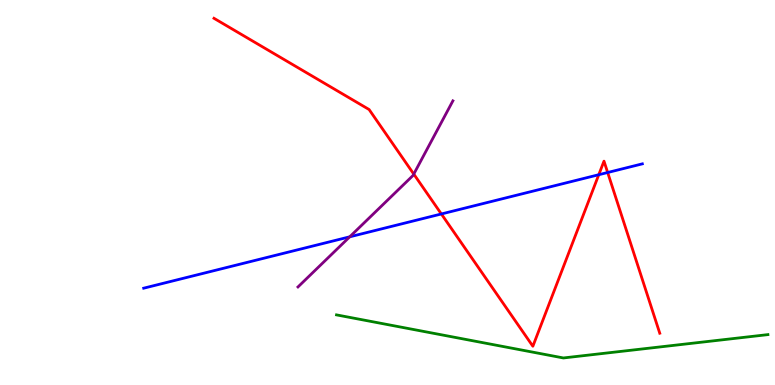[{'lines': ['blue', 'red'], 'intersections': [{'x': 5.69, 'y': 4.44}, {'x': 7.73, 'y': 5.46}, {'x': 7.84, 'y': 5.52}]}, {'lines': ['green', 'red'], 'intersections': []}, {'lines': ['purple', 'red'], 'intersections': [{'x': 5.34, 'y': 5.48}]}, {'lines': ['blue', 'green'], 'intersections': []}, {'lines': ['blue', 'purple'], 'intersections': [{'x': 4.51, 'y': 3.85}]}, {'lines': ['green', 'purple'], 'intersections': []}]